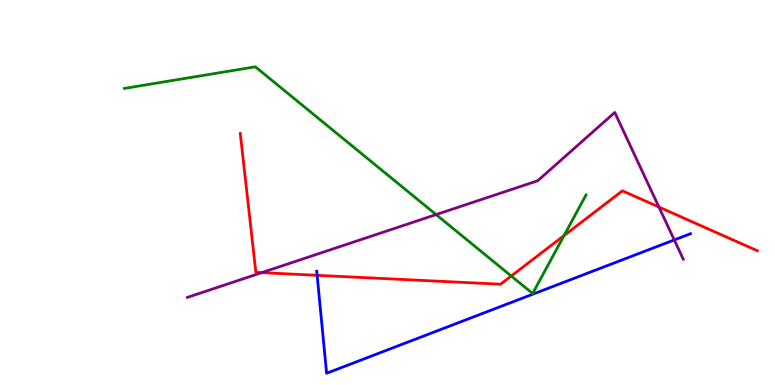[{'lines': ['blue', 'red'], 'intersections': [{'x': 4.09, 'y': 2.85}]}, {'lines': ['green', 'red'], 'intersections': [{'x': 6.6, 'y': 2.83}, {'x': 7.28, 'y': 3.88}]}, {'lines': ['purple', 'red'], 'intersections': [{'x': 3.38, 'y': 2.92}, {'x': 8.5, 'y': 4.62}]}, {'lines': ['blue', 'green'], 'intersections': []}, {'lines': ['blue', 'purple'], 'intersections': [{'x': 8.7, 'y': 3.77}]}, {'lines': ['green', 'purple'], 'intersections': [{'x': 5.63, 'y': 4.43}]}]